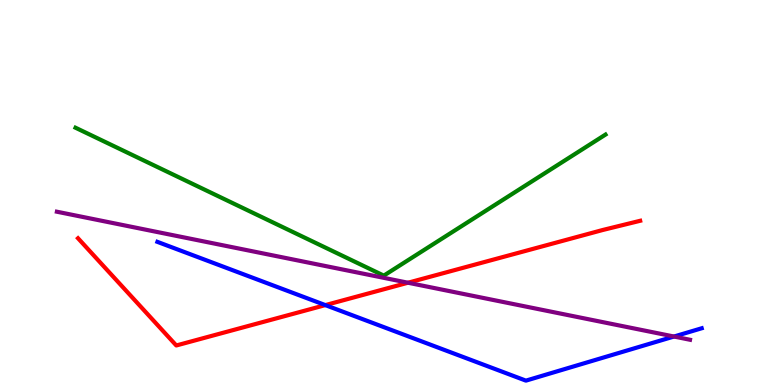[{'lines': ['blue', 'red'], 'intersections': [{'x': 4.2, 'y': 2.08}]}, {'lines': ['green', 'red'], 'intersections': []}, {'lines': ['purple', 'red'], 'intersections': [{'x': 5.26, 'y': 2.66}]}, {'lines': ['blue', 'green'], 'intersections': []}, {'lines': ['blue', 'purple'], 'intersections': [{'x': 8.7, 'y': 1.26}]}, {'lines': ['green', 'purple'], 'intersections': []}]